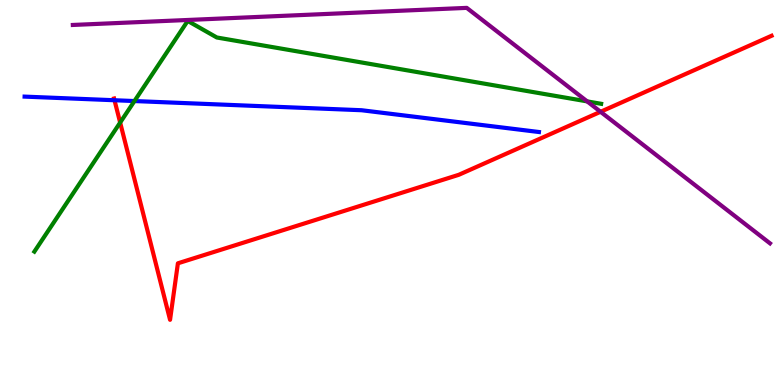[{'lines': ['blue', 'red'], 'intersections': [{'x': 1.48, 'y': 7.4}]}, {'lines': ['green', 'red'], 'intersections': [{'x': 1.55, 'y': 6.82}]}, {'lines': ['purple', 'red'], 'intersections': [{'x': 7.75, 'y': 7.1}]}, {'lines': ['blue', 'green'], 'intersections': [{'x': 1.73, 'y': 7.38}]}, {'lines': ['blue', 'purple'], 'intersections': []}, {'lines': ['green', 'purple'], 'intersections': [{'x': 7.58, 'y': 7.37}]}]